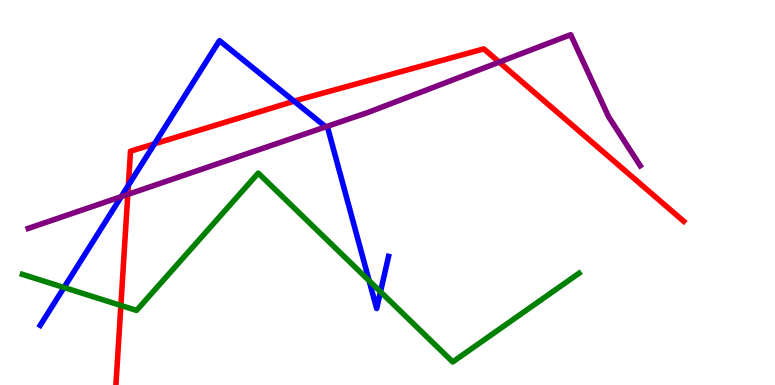[{'lines': ['blue', 'red'], 'intersections': [{'x': 1.66, 'y': 5.19}, {'x': 1.99, 'y': 6.26}, {'x': 3.8, 'y': 7.37}]}, {'lines': ['green', 'red'], 'intersections': [{'x': 1.56, 'y': 2.07}]}, {'lines': ['purple', 'red'], 'intersections': [{'x': 1.65, 'y': 4.95}, {'x': 6.44, 'y': 8.39}]}, {'lines': ['blue', 'green'], 'intersections': [{'x': 0.826, 'y': 2.53}, {'x': 4.76, 'y': 2.71}, {'x': 4.91, 'y': 2.42}]}, {'lines': ['blue', 'purple'], 'intersections': [{'x': 1.56, 'y': 4.89}, {'x': 4.2, 'y': 6.7}]}, {'lines': ['green', 'purple'], 'intersections': []}]